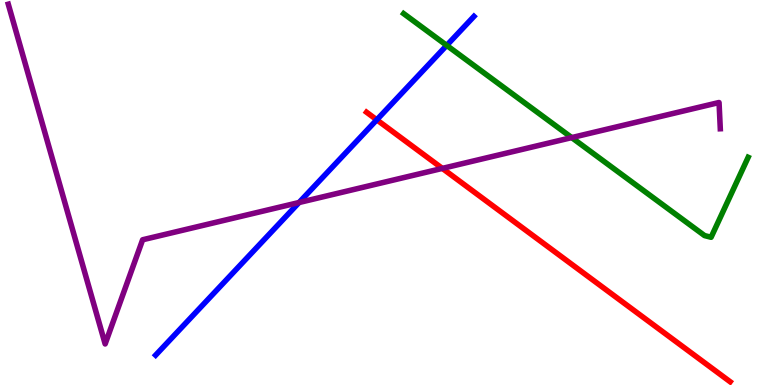[{'lines': ['blue', 'red'], 'intersections': [{'x': 4.86, 'y': 6.89}]}, {'lines': ['green', 'red'], 'intersections': []}, {'lines': ['purple', 'red'], 'intersections': [{'x': 5.71, 'y': 5.63}]}, {'lines': ['blue', 'green'], 'intersections': [{'x': 5.76, 'y': 8.82}]}, {'lines': ['blue', 'purple'], 'intersections': [{'x': 3.86, 'y': 4.74}]}, {'lines': ['green', 'purple'], 'intersections': [{'x': 7.38, 'y': 6.43}]}]